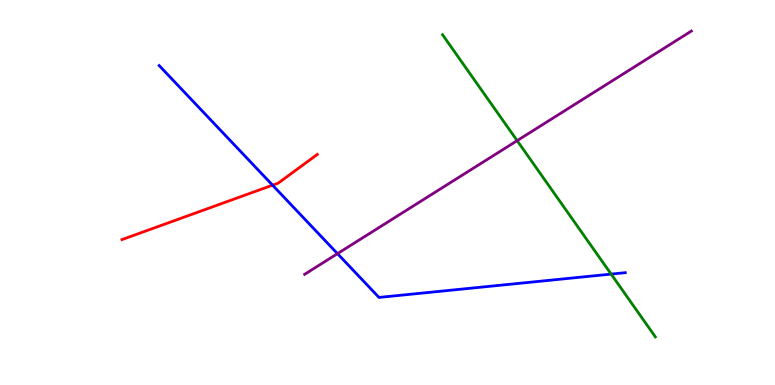[{'lines': ['blue', 'red'], 'intersections': [{'x': 3.52, 'y': 5.19}]}, {'lines': ['green', 'red'], 'intersections': []}, {'lines': ['purple', 'red'], 'intersections': []}, {'lines': ['blue', 'green'], 'intersections': [{'x': 7.89, 'y': 2.88}]}, {'lines': ['blue', 'purple'], 'intersections': [{'x': 4.35, 'y': 3.41}]}, {'lines': ['green', 'purple'], 'intersections': [{'x': 6.67, 'y': 6.35}]}]